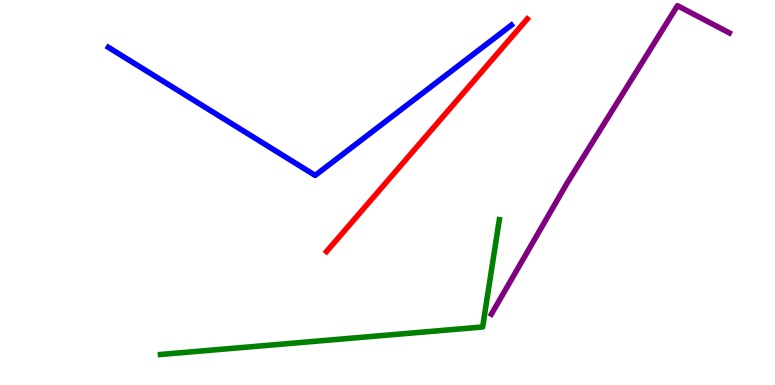[{'lines': ['blue', 'red'], 'intersections': []}, {'lines': ['green', 'red'], 'intersections': []}, {'lines': ['purple', 'red'], 'intersections': []}, {'lines': ['blue', 'green'], 'intersections': []}, {'lines': ['blue', 'purple'], 'intersections': []}, {'lines': ['green', 'purple'], 'intersections': []}]